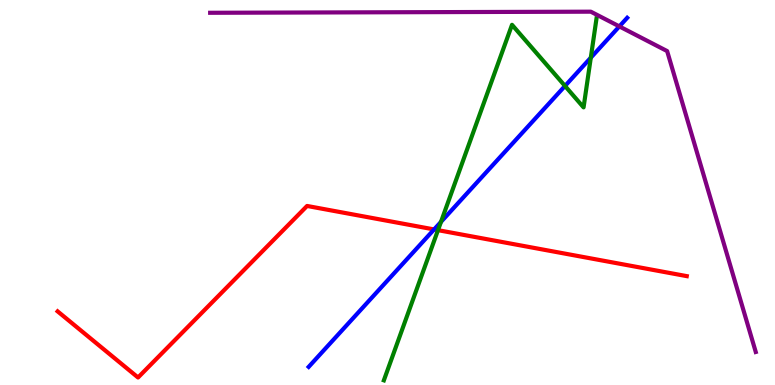[{'lines': ['blue', 'red'], 'intersections': [{'x': 5.6, 'y': 4.04}]}, {'lines': ['green', 'red'], 'intersections': [{'x': 5.65, 'y': 4.02}]}, {'lines': ['purple', 'red'], 'intersections': []}, {'lines': ['blue', 'green'], 'intersections': [{'x': 5.69, 'y': 4.24}, {'x': 7.29, 'y': 7.77}, {'x': 7.62, 'y': 8.5}]}, {'lines': ['blue', 'purple'], 'intersections': [{'x': 7.99, 'y': 9.31}]}, {'lines': ['green', 'purple'], 'intersections': []}]